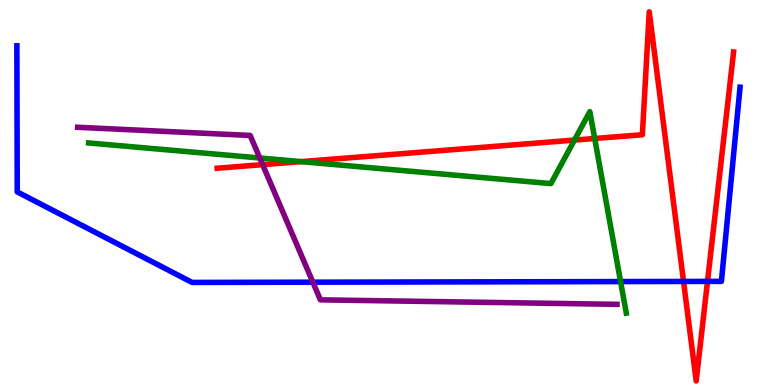[{'lines': ['blue', 'red'], 'intersections': [{'x': 8.82, 'y': 2.69}, {'x': 9.13, 'y': 2.69}]}, {'lines': ['green', 'red'], 'intersections': [{'x': 3.88, 'y': 5.8}, {'x': 7.41, 'y': 6.36}, {'x': 7.67, 'y': 6.4}]}, {'lines': ['purple', 'red'], 'intersections': [{'x': 3.39, 'y': 5.72}]}, {'lines': ['blue', 'green'], 'intersections': [{'x': 8.01, 'y': 2.69}]}, {'lines': ['blue', 'purple'], 'intersections': [{'x': 4.04, 'y': 2.67}]}, {'lines': ['green', 'purple'], 'intersections': [{'x': 3.35, 'y': 5.9}]}]